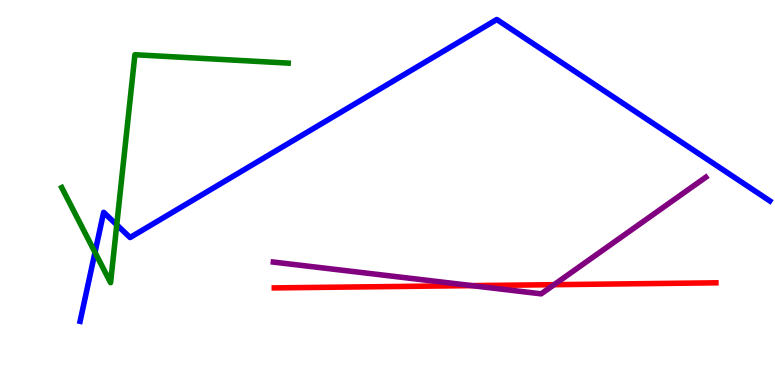[{'lines': ['blue', 'red'], 'intersections': []}, {'lines': ['green', 'red'], 'intersections': []}, {'lines': ['purple', 'red'], 'intersections': [{'x': 6.09, 'y': 2.58}, {'x': 7.15, 'y': 2.61}]}, {'lines': ['blue', 'green'], 'intersections': [{'x': 1.23, 'y': 3.45}, {'x': 1.51, 'y': 4.16}]}, {'lines': ['blue', 'purple'], 'intersections': []}, {'lines': ['green', 'purple'], 'intersections': []}]